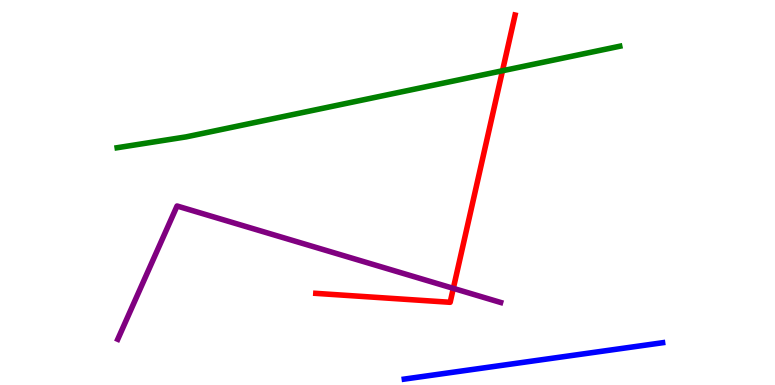[{'lines': ['blue', 'red'], 'intersections': []}, {'lines': ['green', 'red'], 'intersections': [{'x': 6.48, 'y': 8.16}]}, {'lines': ['purple', 'red'], 'intersections': [{'x': 5.85, 'y': 2.51}]}, {'lines': ['blue', 'green'], 'intersections': []}, {'lines': ['blue', 'purple'], 'intersections': []}, {'lines': ['green', 'purple'], 'intersections': []}]